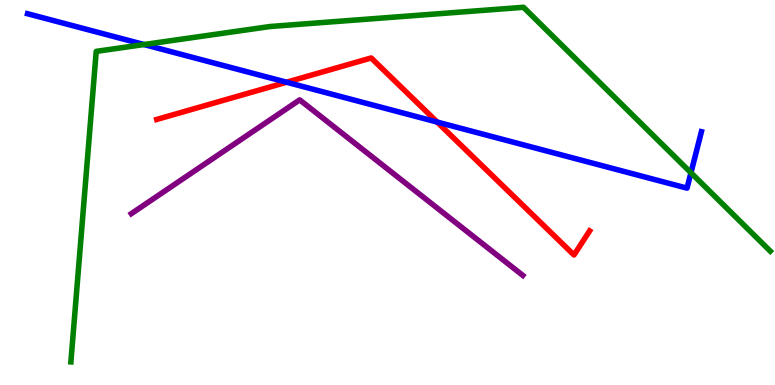[{'lines': ['blue', 'red'], 'intersections': [{'x': 3.7, 'y': 7.86}, {'x': 5.64, 'y': 6.83}]}, {'lines': ['green', 'red'], 'intersections': []}, {'lines': ['purple', 'red'], 'intersections': []}, {'lines': ['blue', 'green'], 'intersections': [{'x': 1.86, 'y': 8.84}, {'x': 8.92, 'y': 5.51}]}, {'lines': ['blue', 'purple'], 'intersections': []}, {'lines': ['green', 'purple'], 'intersections': []}]